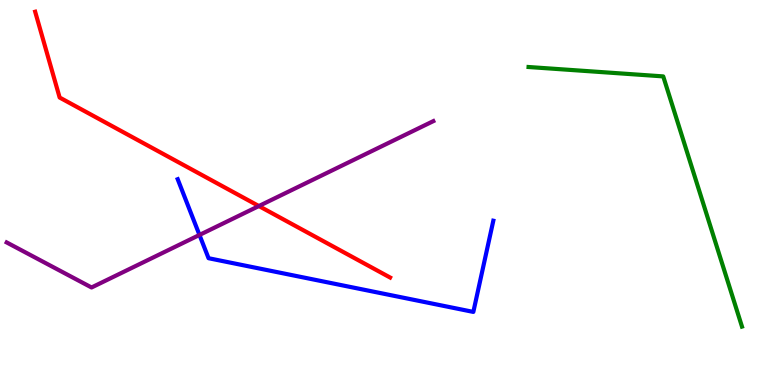[{'lines': ['blue', 'red'], 'intersections': []}, {'lines': ['green', 'red'], 'intersections': []}, {'lines': ['purple', 'red'], 'intersections': [{'x': 3.34, 'y': 4.65}]}, {'lines': ['blue', 'green'], 'intersections': []}, {'lines': ['blue', 'purple'], 'intersections': [{'x': 2.57, 'y': 3.9}]}, {'lines': ['green', 'purple'], 'intersections': []}]